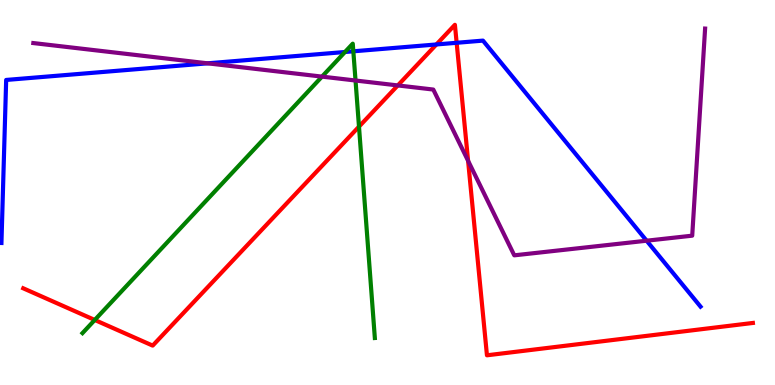[{'lines': ['blue', 'red'], 'intersections': [{'x': 5.63, 'y': 8.85}, {'x': 5.89, 'y': 8.89}]}, {'lines': ['green', 'red'], 'intersections': [{'x': 1.22, 'y': 1.69}, {'x': 4.63, 'y': 6.71}]}, {'lines': ['purple', 'red'], 'intersections': [{'x': 5.13, 'y': 7.78}, {'x': 6.04, 'y': 5.82}]}, {'lines': ['blue', 'green'], 'intersections': [{'x': 4.45, 'y': 8.65}, {'x': 4.56, 'y': 8.67}]}, {'lines': ['blue', 'purple'], 'intersections': [{'x': 2.68, 'y': 8.36}, {'x': 8.34, 'y': 3.75}]}, {'lines': ['green', 'purple'], 'intersections': [{'x': 4.15, 'y': 8.01}, {'x': 4.59, 'y': 7.91}]}]